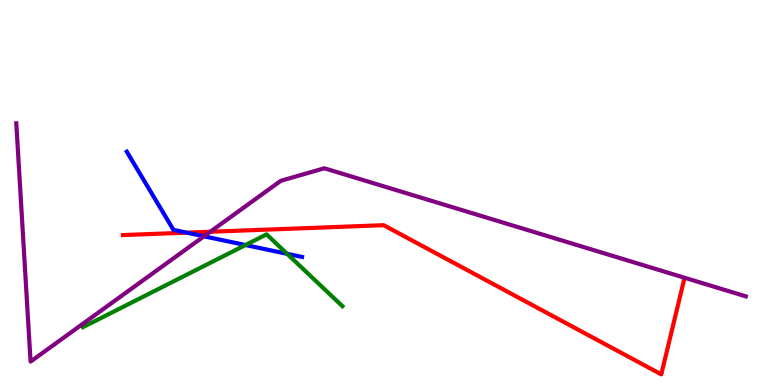[{'lines': ['blue', 'red'], 'intersections': [{'x': 2.41, 'y': 3.96}]}, {'lines': ['green', 'red'], 'intersections': []}, {'lines': ['purple', 'red'], 'intersections': [{'x': 2.71, 'y': 3.98}]}, {'lines': ['blue', 'green'], 'intersections': [{'x': 3.17, 'y': 3.64}, {'x': 3.7, 'y': 3.41}]}, {'lines': ['blue', 'purple'], 'intersections': [{'x': 2.63, 'y': 3.86}]}, {'lines': ['green', 'purple'], 'intersections': []}]